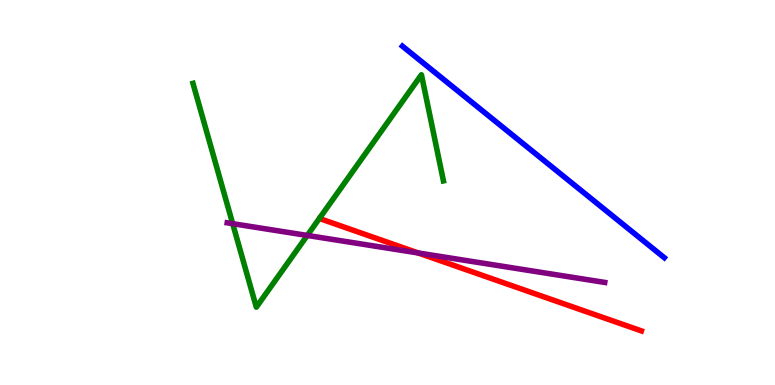[{'lines': ['blue', 'red'], 'intersections': []}, {'lines': ['green', 'red'], 'intersections': []}, {'lines': ['purple', 'red'], 'intersections': [{'x': 5.4, 'y': 3.43}]}, {'lines': ['blue', 'green'], 'intersections': []}, {'lines': ['blue', 'purple'], 'intersections': []}, {'lines': ['green', 'purple'], 'intersections': [{'x': 3.0, 'y': 4.19}, {'x': 3.96, 'y': 3.88}]}]